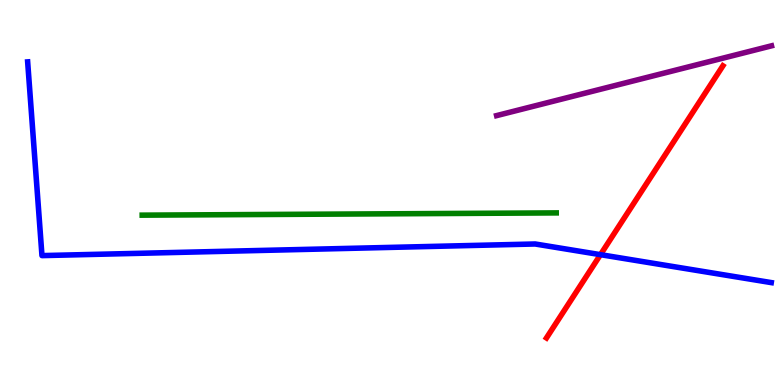[{'lines': ['blue', 'red'], 'intersections': [{'x': 7.75, 'y': 3.39}]}, {'lines': ['green', 'red'], 'intersections': []}, {'lines': ['purple', 'red'], 'intersections': []}, {'lines': ['blue', 'green'], 'intersections': []}, {'lines': ['blue', 'purple'], 'intersections': []}, {'lines': ['green', 'purple'], 'intersections': []}]